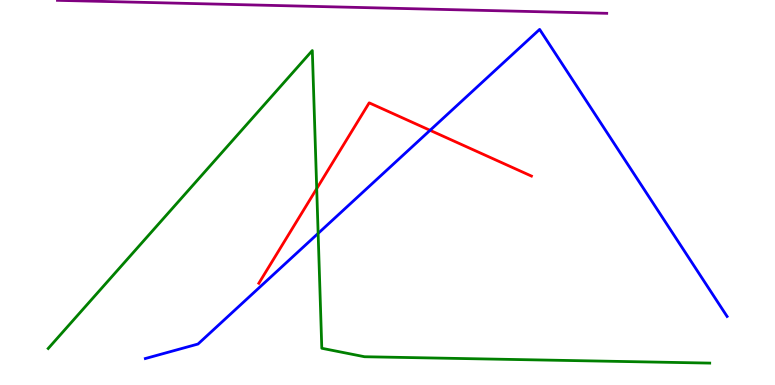[{'lines': ['blue', 'red'], 'intersections': [{'x': 5.55, 'y': 6.62}]}, {'lines': ['green', 'red'], 'intersections': [{'x': 4.09, 'y': 5.1}]}, {'lines': ['purple', 'red'], 'intersections': []}, {'lines': ['blue', 'green'], 'intersections': [{'x': 4.1, 'y': 3.94}]}, {'lines': ['blue', 'purple'], 'intersections': []}, {'lines': ['green', 'purple'], 'intersections': []}]